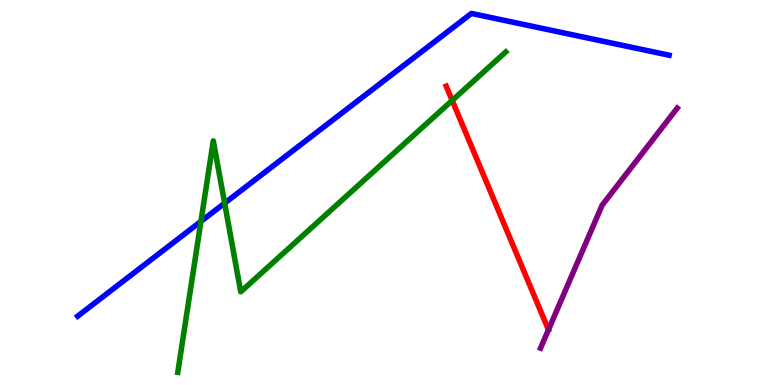[{'lines': ['blue', 'red'], 'intersections': []}, {'lines': ['green', 'red'], 'intersections': [{'x': 5.83, 'y': 7.39}]}, {'lines': ['purple', 'red'], 'intersections': []}, {'lines': ['blue', 'green'], 'intersections': [{'x': 2.59, 'y': 4.25}, {'x': 2.9, 'y': 4.72}]}, {'lines': ['blue', 'purple'], 'intersections': []}, {'lines': ['green', 'purple'], 'intersections': []}]